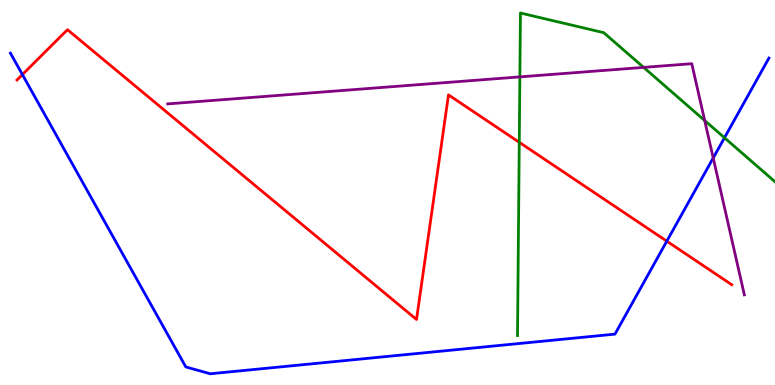[{'lines': ['blue', 'red'], 'intersections': [{'x': 0.289, 'y': 8.06}, {'x': 8.6, 'y': 3.74}]}, {'lines': ['green', 'red'], 'intersections': [{'x': 6.7, 'y': 6.3}]}, {'lines': ['purple', 'red'], 'intersections': []}, {'lines': ['blue', 'green'], 'intersections': [{'x': 9.35, 'y': 6.42}]}, {'lines': ['blue', 'purple'], 'intersections': [{'x': 9.2, 'y': 5.9}]}, {'lines': ['green', 'purple'], 'intersections': [{'x': 6.71, 'y': 8.0}, {'x': 8.3, 'y': 8.25}, {'x': 9.09, 'y': 6.87}]}]